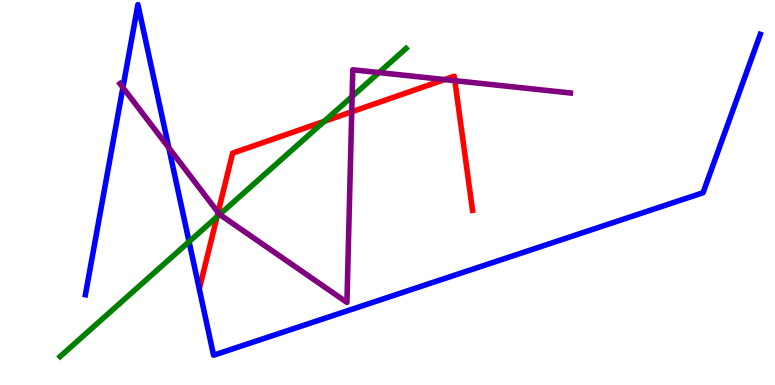[{'lines': ['blue', 'red'], 'intersections': []}, {'lines': ['green', 'red'], 'intersections': [{'x': 2.8, 'y': 4.37}, {'x': 4.18, 'y': 6.85}]}, {'lines': ['purple', 'red'], 'intersections': [{'x': 2.81, 'y': 4.48}, {'x': 4.54, 'y': 7.1}, {'x': 5.74, 'y': 7.93}, {'x': 5.87, 'y': 7.9}]}, {'lines': ['blue', 'green'], 'intersections': [{'x': 2.44, 'y': 3.72}]}, {'lines': ['blue', 'purple'], 'intersections': [{'x': 1.59, 'y': 7.73}, {'x': 2.18, 'y': 6.16}]}, {'lines': ['green', 'purple'], 'intersections': [{'x': 2.83, 'y': 4.43}, {'x': 4.54, 'y': 7.49}, {'x': 4.89, 'y': 8.11}]}]